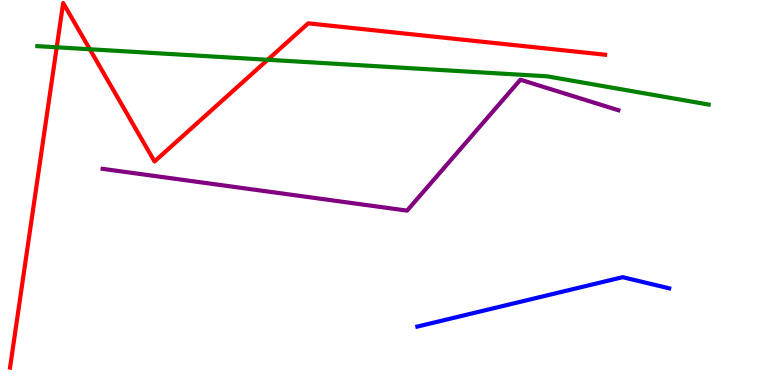[{'lines': ['blue', 'red'], 'intersections': []}, {'lines': ['green', 'red'], 'intersections': [{'x': 0.732, 'y': 8.77}, {'x': 1.16, 'y': 8.72}, {'x': 3.45, 'y': 8.45}]}, {'lines': ['purple', 'red'], 'intersections': []}, {'lines': ['blue', 'green'], 'intersections': []}, {'lines': ['blue', 'purple'], 'intersections': []}, {'lines': ['green', 'purple'], 'intersections': []}]